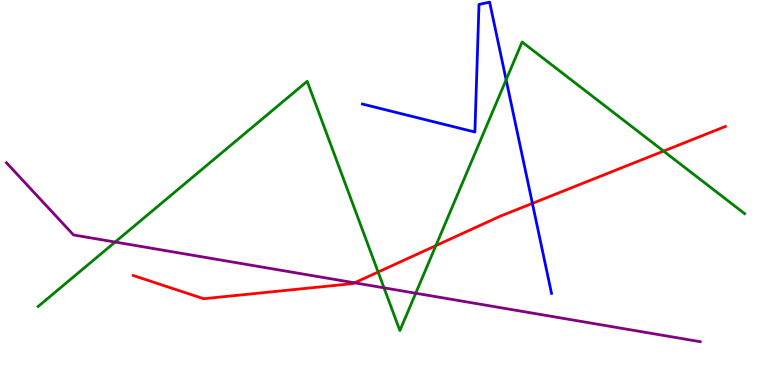[{'lines': ['blue', 'red'], 'intersections': [{'x': 6.87, 'y': 4.72}]}, {'lines': ['green', 'red'], 'intersections': [{'x': 4.88, 'y': 2.93}, {'x': 5.62, 'y': 3.62}, {'x': 8.56, 'y': 6.08}]}, {'lines': ['purple', 'red'], 'intersections': [{'x': 4.58, 'y': 2.65}]}, {'lines': ['blue', 'green'], 'intersections': [{'x': 6.53, 'y': 7.93}]}, {'lines': ['blue', 'purple'], 'intersections': []}, {'lines': ['green', 'purple'], 'intersections': [{'x': 1.49, 'y': 3.71}, {'x': 4.95, 'y': 2.52}, {'x': 5.36, 'y': 2.38}]}]